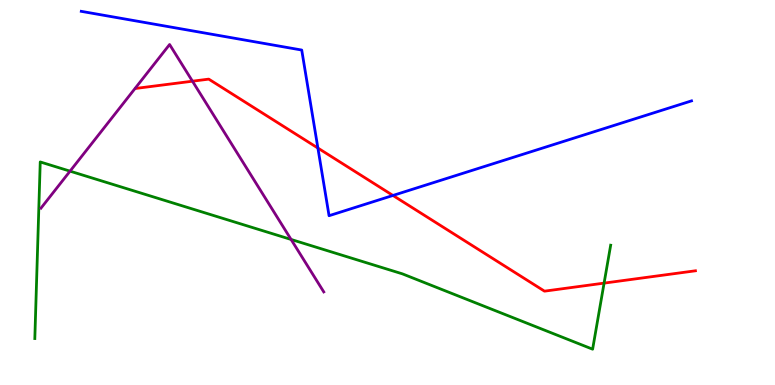[{'lines': ['blue', 'red'], 'intersections': [{'x': 4.1, 'y': 6.15}, {'x': 5.07, 'y': 4.92}]}, {'lines': ['green', 'red'], 'intersections': [{'x': 7.79, 'y': 2.65}]}, {'lines': ['purple', 'red'], 'intersections': [{'x': 2.48, 'y': 7.89}]}, {'lines': ['blue', 'green'], 'intersections': []}, {'lines': ['blue', 'purple'], 'intersections': []}, {'lines': ['green', 'purple'], 'intersections': [{'x': 0.904, 'y': 5.55}, {'x': 3.76, 'y': 3.78}]}]